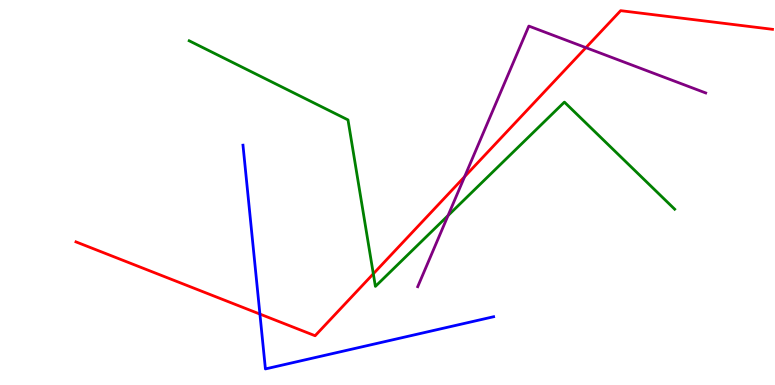[{'lines': ['blue', 'red'], 'intersections': [{'x': 3.35, 'y': 1.84}]}, {'lines': ['green', 'red'], 'intersections': [{'x': 4.82, 'y': 2.89}]}, {'lines': ['purple', 'red'], 'intersections': [{'x': 6.0, 'y': 5.41}, {'x': 7.56, 'y': 8.76}]}, {'lines': ['blue', 'green'], 'intersections': []}, {'lines': ['blue', 'purple'], 'intersections': []}, {'lines': ['green', 'purple'], 'intersections': [{'x': 5.78, 'y': 4.4}]}]